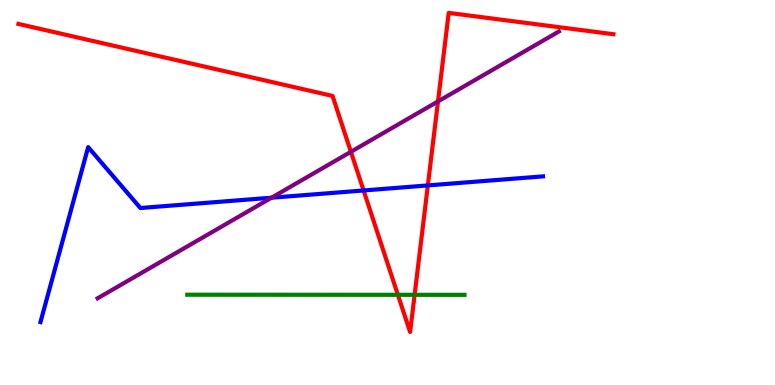[{'lines': ['blue', 'red'], 'intersections': [{'x': 4.69, 'y': 5.05}, {'x': 5.52, 'y': 5.18}]}, {'lines': ['green', 'red'], 'intersections': [{'x': 5.13, 'y': 2.34}, {'x': 5.35, 'y': 2.34}]}, {'lines': ['purple', 'red'], 'intersections': [{'x': 4.53, 'y': 6.06}, {'x': 5.65, 'y': 7.37}]}, {'lines': ['blue', 'green'], 'intersections': []}, {'lines': ['blue', 'purple'], 'intersections': [{'x': 3.5, 'y': 4.86}]}, {'lines': ['green', 'purple'], 'intersections': []}]